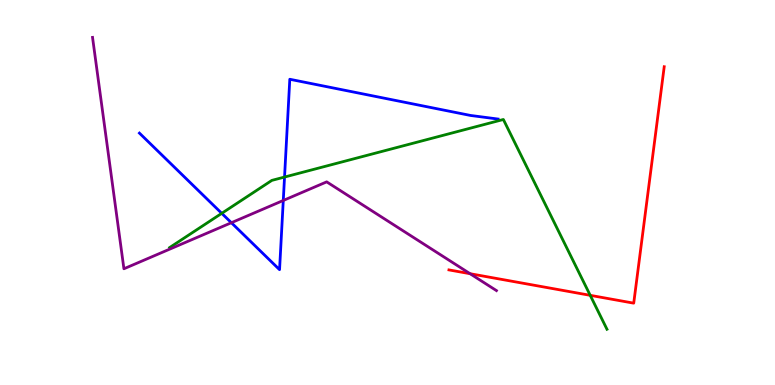[{'lines': ['blue', 'red'], 'intersections': []}, {'lines': ['green', 'red'], 'intersections': [{'x': 7.62, 'y': 2.33}]}, {'lines': ['purple', 'red'], 'intersections': [{'x': 6.07, 'y': 2.89}]}, {'lines': ['blue', 'green'], 'intersections': [{'x': 2.86, 'y': 4.46}, {'x': 3.67, 'y': 5.4}]}, {'lines': ['blue', 'purple'], 'intersections': [{'x': 2.99, 'y': 4.22}, {'x': 3.66, 'y': 4.79}]}, {'lines': ['green', 'purple'], 'intersections': []}]